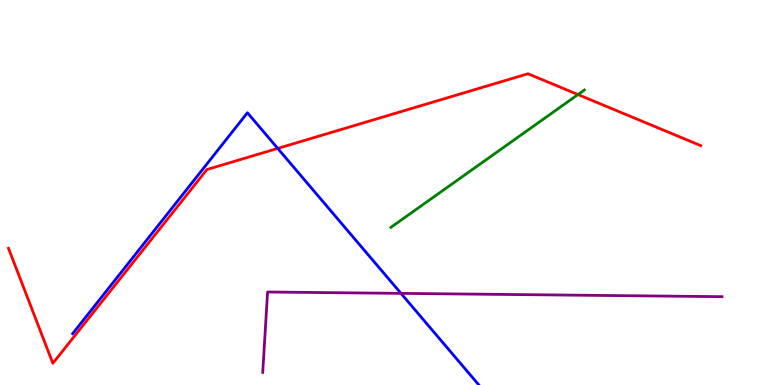[{'lines': ['blue', 'red'], 'intersections': [{'x': 3.58, 'y': 6.15}]}, {'lines': ['green', 'red'], 'intersections': [{'x': 7.46, 'y': 7.54}]}, {'lines': ['purple', 'red'], 'intersections': []}, {'lines': ['blue', 'green'], 'intersections': []}, {'lines': ['blue', 'purple'], 'intersections': [{'x': 5.17, 'y': 2.38}]}, {'lines': ['green', 'purple'], 'intersections': []}]